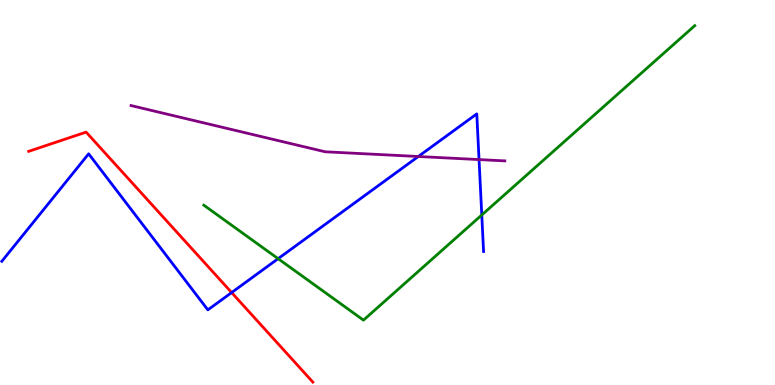[{'lines': ['blue', 'red'], 'intersections': [{'x': 2.99, 'y': 2.4}]}, {'lines': ['green', 'red'], 'intersections': []}, {'lines': ['purple', 'red'], 'intersections': []}, {'lines': ['blue', 'green'], 'intersections': [{'x': 3.59, 'y': 3.28}, {'x': 6.22, 'y': 4.42}]}, {'lines': ['blue', 'purple'], 'intersections': [{'x': 5.4, 'y': 5.93}, {'x': 6.18, 'y': 5.86}]}, {'lines': ['green', 'purple'], 'intersections': []}]